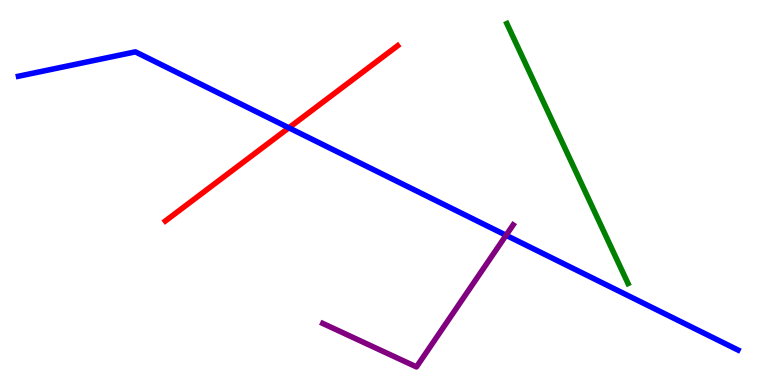[{'lines': ['blue', 'red'], 'intersections': [{'x': 3.73, 'y': 6.68}]}, {'lines': ['green', 'red'], 'intersections': []}, {'lines': ['purple', 'red'], 'intersections': []}, {'lines': ['blue', 'green'], 'intersections': []}, {'lines': ['blue', 'purple'], 'intersections': [{'x': 6.53, 'y': 3.89}]}, {'lines': ['green', 'purple'], 'intersections': []}]